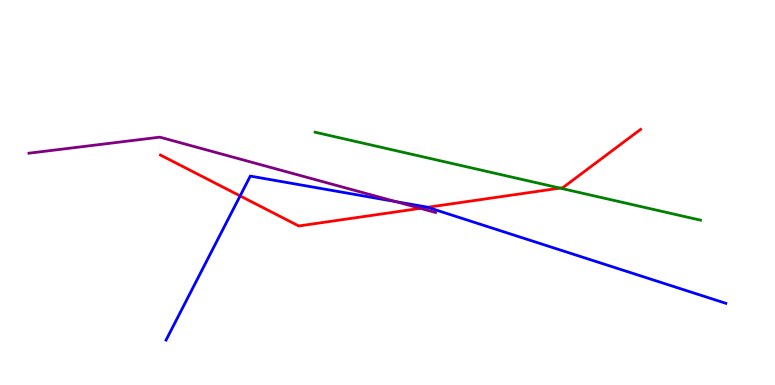[{'lines': ['blue', 'red'], 'intersections': [{'x': 3.1, 'y': 4.91}, {'x': 5.52, 'y': 4.62}]}, {'lines': ['green', 'red'], 'intersections': [{'x': 7.23, 'y': 5.11}]}, {'lines': ['purple', 'red'], 'intersections': [{'x': 5.42, 'y': 4.59}]}, {'lines': ['blue', 'green'], 'intersections': []}, {'lines': ['blue', 'purple'], 'intersections': [{'x': 5.11, 'y': 4.76}]}, {'lines': ['green', 'purple'], 'intersections': []}]